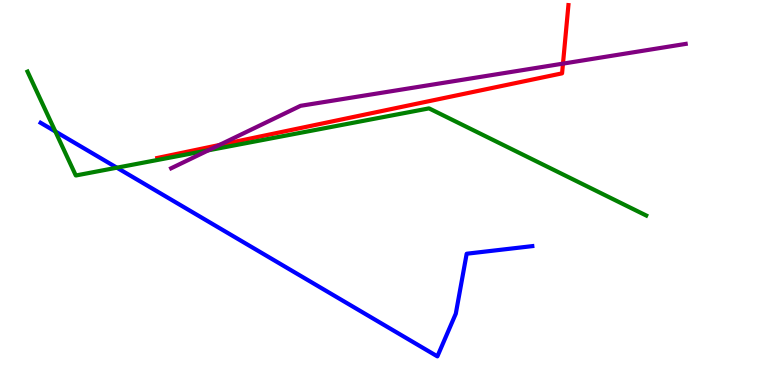[{'lines': ['blue', 'red'], 'intersections': []}, {'lines': ['green', 'red'], 'intersections': []}, {'lines': ['purple', 'red'], 'intersections': [{'x': 2.83, 'y': 6.23}, {'x': 7.26, 'y': 8.35}]}, {'lines': ['blue', 'green'], 'intersections': [{'x': 0.714, 'y': 6.59}, {'x': 1.51, 'y': 5.64}]}, {'lines': ['blue', 'purple'], 'intersections': []}, {'lines': ['green', 'purple'], 'intersections': [{'x': 2.69, 'y': 6.1}]}]